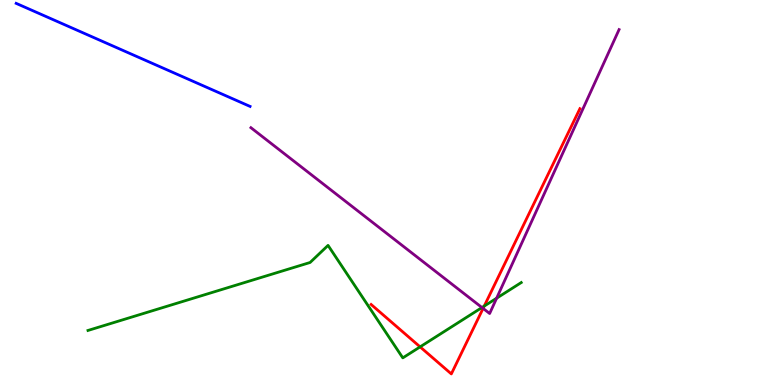[{'lines': ['blue', 'red'], 'intersections': []}, {'lines': ['green', 'red'], 'intersections': [{'x': 5.42, 'y': 0.99}, {'x': 6.25, 'y': 2.05}]}, {'lines': ['purple', 'red'], 'intersections': [{'x': 6.23, 'y': 1.99}]}, {'lines': ['blue', 'green'], 'intersections': []}, {'lines': ['blue', 'purple'], 'intersections': []}, {'lines': ['green', 'purple'], 'intersections': [{'x': 6.22, 'y': 2.01}, {'x': 6.41, 'y': 2.25}]}]